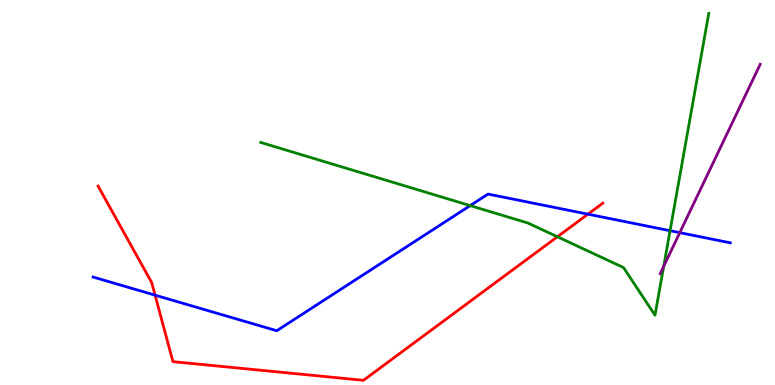[{'lines': ['blue', 'red'], 'intersections': [{'x': 2.0, 'y': 2.33}, {'x': 7.59, 'y': 4.44}]}, {'lines': ['green', 'red'], 'intersections': [{'x': 7.19, 'y': 3.85}]}, {'lines': ['purple', 'red'], 'intersections': []}, {'lines': ['blue', 'green'], 'intersections': [{'x': 6.07, 'y': 4.66}, {'x': 8.65, 'y': 4.01}]}, {'lines': ['blue', 'purple'], 'intersections': [{'x': 8.77, 'y': 3.96}]}, {'lines': ['green', 'purple'], 'intersections': [{'x': 8.56, 'y': 3.08}]}]